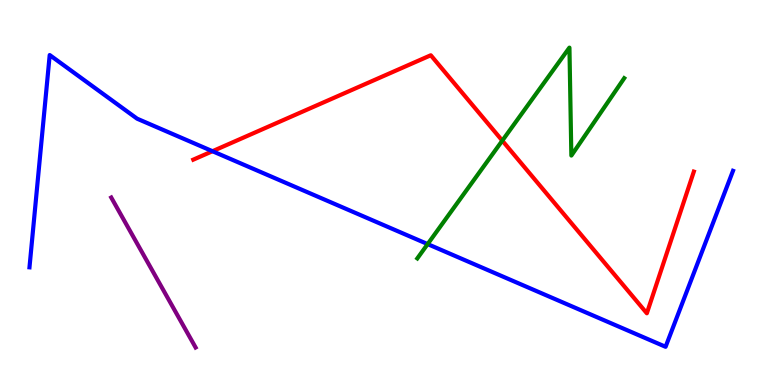[{'lines': ['blue', 'red'], 'intersections': [{'x': 2.74, 'y': 6.07}]}, {'lines': ['green', 'red'], 'intersections': [{'x': 6.48, 'y': 6.35}]}, {'lines': ['purple', 'red'], 'intersections': []}, {'lines': ['blue', 'green'], 'intersections': [{'x': 5.52, 'y': 3.66}]}, {'lines': ['blue', 'purple'], 'intersections': []}, {'lines': ['green', 'purple'], 'intersections': []}]